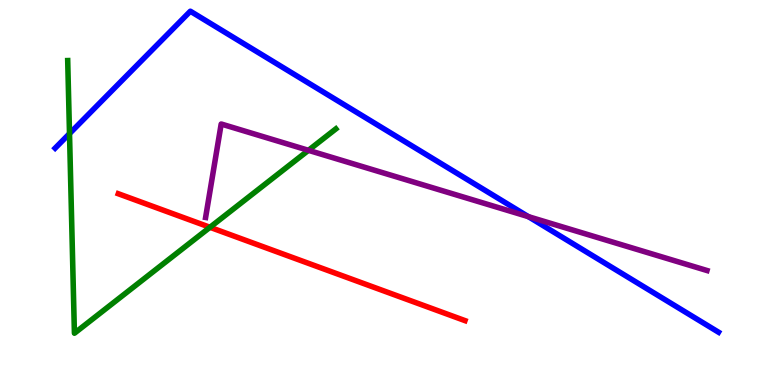[{'lines': ['blue', 'red'], 'intersections': []}, {'lines': ['green', 'red'], 'intersections': [{'x': 2.71, 'y': 4.1}]}, {'lines': ['purple', 'red'], 'intersections': []}, {'lines': ['blue', 'green'], 'intersections': [{'x': 0.897, 'y': 6.53}]}, {'lines': ['blue', 'purple'], 'intersections': [{'x': 6.82, 'y': 4.37}]}, {'lines': ['green', 'purple'], 'intersections': [{'x': 3.98, 'y': 6.1}]}]